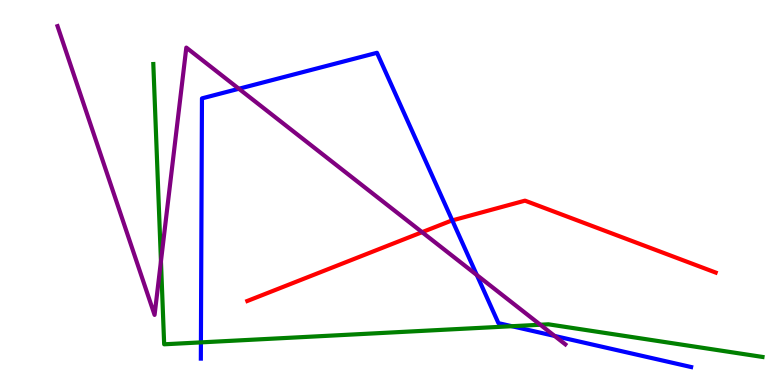[{'lines': ['blue', 'red'], 'intersections': [{'x': 5.84, 'y': 4.28}]}, {'lines': ['green', 'red'], 'intersections': []}, {'lines': ['purple', 'red'], 'intersections': [{'x': 5.45, 'y': 3.97}]}, {'lines': ['blue', 'green'], 'intersections': [{'x': 2.59, 'y': 1.11}, {'x': 6.6, 'y': 1.53}]}, {'lines': ['blue', 'purple'], 'intersections': [{'x': 3.08, 'y': 7.69}, {'x': 6.15, 'y': 2.86}, {'x': 7.16, 'y': 1.27}]}, {'lines': ['green', 'purple'], 'intersections': [{'x': 2.08, 'y': 3.21}, {'x': 6.97, 'y': 1.57}]}]